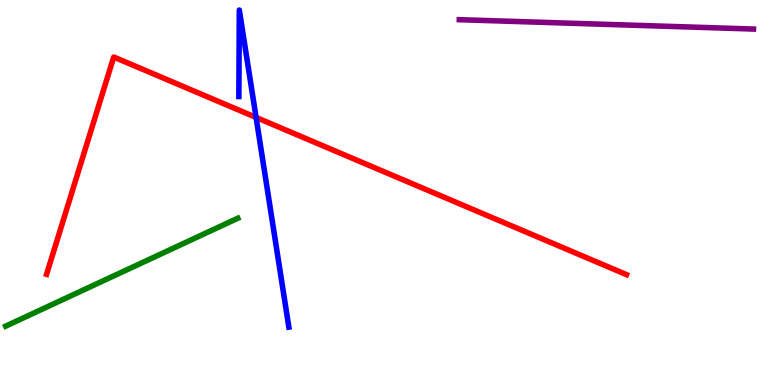[{'lines': ['blue', 'red'], 'intersections': [{'x': 3.3, 'y': 6.95}]}, {'lines': ['green', 'red'], 'intersections': []}, {'lines': ['purple', 'red'], 'intersections': []}, {'lines': ['blue', 'green'], 'intersections': []}, {'lines': ['blue', 'purple'], 'intersections': []}, {'lines': ['green', 'purple'], 'intersections': []}]